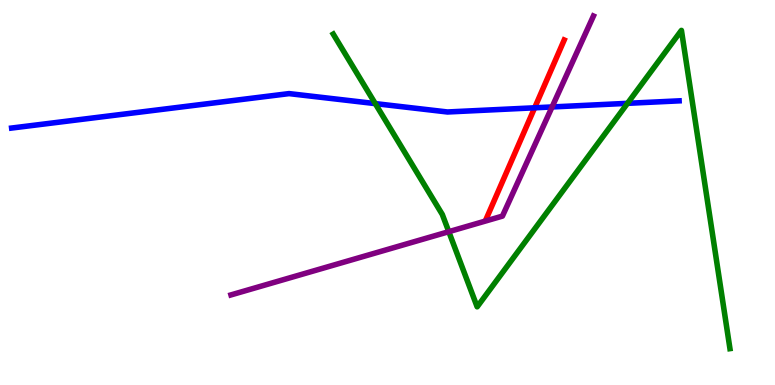[{'lines': ['blue', 'red'], 'intersections': [{'x': 6.9, 'y': 7.2}]}, {'lines': ['green', 'red'], 'intersections': []}, {'lines': ['purple', 'red'], 'intersections': []}, {'lines': ['blue', 'green'], 'intersections': [{'x': 4.84, 'y': 7.31}, {'x': 8.1, 'y': 7.32}]}, {'lines': ['blue', 'purple'], 'intersections': [{'x': 7.12, 'y': 7.22}]}, {'lines': ['green', 'purple'], 'intersections': [{'x': 5.79, 'y': 3.98}]}]